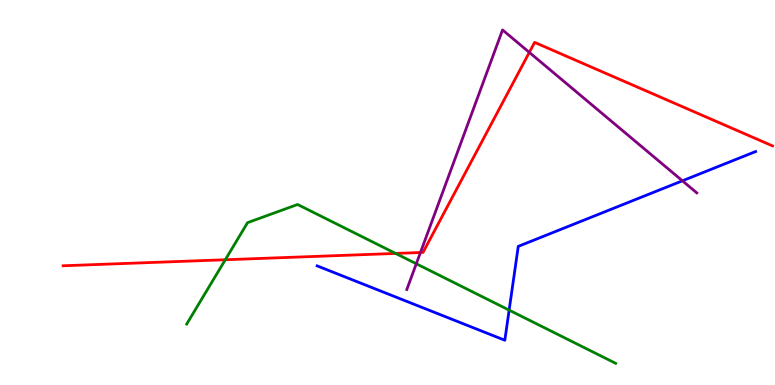[{'lines': ['blue', 'red'], 'intersections': []}, {'lines': ['green', 'red'], 'intersections': [{'x': 2.91, 'y': 3.25}, {'x': 5.1, 'y': 3.42}]}, {'lines': ['purple', 'red'], 'intersections': [{'x': 5.43, 'y': 3.44}, {'x': 6.83, 'y': 8.64}]}, {'lines': ['blue', 'green'], 'intersections': [{'x': 6.57, 'y': 1.94}]}, {'lines': ['blue', 'purple'], 'intersections': [{'x': 8.81, 'y': 5.3}]}, {'lines': ['green', 'purple'], 'intersections': [{'x': 5.37, 'y': 3.15}]}]